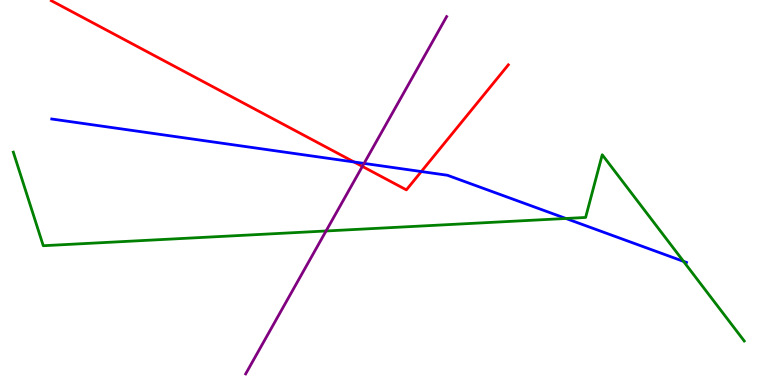[{'lines': ['blue', 'red'], 'intersections': [{'x': 4.57, 'y': 5.79}, {'x': 5.44, 'y': 5.54}]}, {'lines': ['green', 'red'], 'intersections': []}, {'lines': ['purple', 'red'], 'intersections': [{'x': 4.68, 'y': 5.68}]}, {'lines': ['blue', 'green'], 'intersections': [{'x': 7.3, 'y': 4.33}, {'x': 8.82, 'y': 3.21}]}, {'lines': ['blue', 'purple'], 'intersections': [{'x': 4.7, 'y': 5.76}]}, {'lines': ['green', 'purple'], 'intersections': [{'x': 4.21, 'y': 4.0}]}]